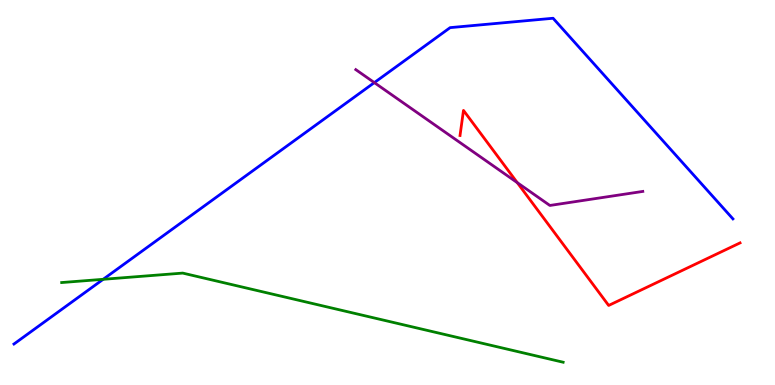[{'lines': ['blue', 'red'], 'intersections': []}, {'lines': ['green', 'red'], 'intersections': []}, {'lines': ['purple', 'red'], 'intersections': [{'x': 6.67, 'y': 5.26}]}, {'lines': ['blue', 'green'], 'intersections': [{'x': 1.33, 'y': 2.75}]}, {'lines': ['blue', 'purple'], 'intersections': [{'x': 4.83, 'y': 7.85}]}, {'lines': ['green', 'purple'], 'intersections': []}]